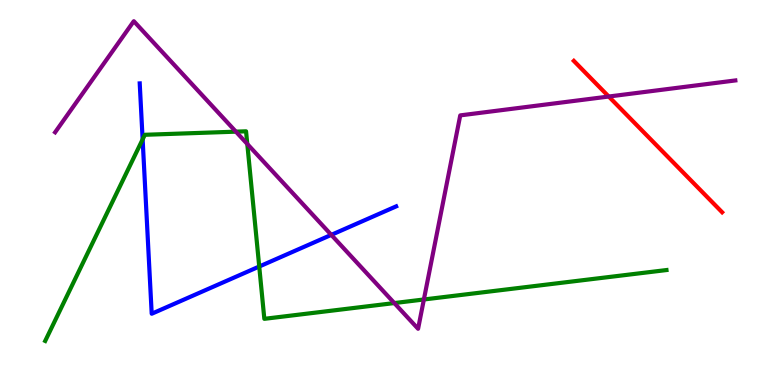[{'lines': ['blue', 'red'], 'intersections': []}, {'lines': ['green', 'red'], 'intersections': []}, {'lines': ['purple', 'red'], 'intersections': [{'x': 7.85, 'y': 7.49}]}, {'lines': ['blue', 'green'], 'intersections': [{'x': 1.84, 'y': 6.38}, {'x': 3.34, 'y': 3.08}]}, {'lines': ['blue', 'purple'], 'intersections': [{'x': 4.27, 'y': 3.9}]}, {'lines': ['green', 'purple'], 'intersections': [{'x': 3.04, 'y': 6.58}, {'x': 3.19, 'y': 6.26}, {'x': 5.09, 'y': 2.13}, {'x': 5.47, 'y': 2.22}]}]